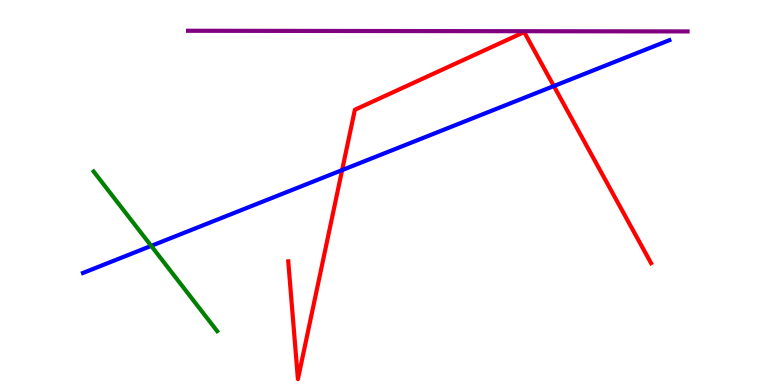[{'lines': ['blue', 'red'], 'intersections': [{'x': 4.41, 'y': 5.58}, {'x': 7.15, 'y': 7.76}]}, {'lines': ['green', 'red'], 'intersections': []}, {'lines': ['purple', 'red'], 'intersections': []}, {'lines': ['blue', 'green'], 'intersections': [{'x': 1.95, 'y': 3.61}]}, {'lines': ['blue', 'purple'], 'intersections': []}, {'lines': ['green', 'purple'], 'intersections': []}]